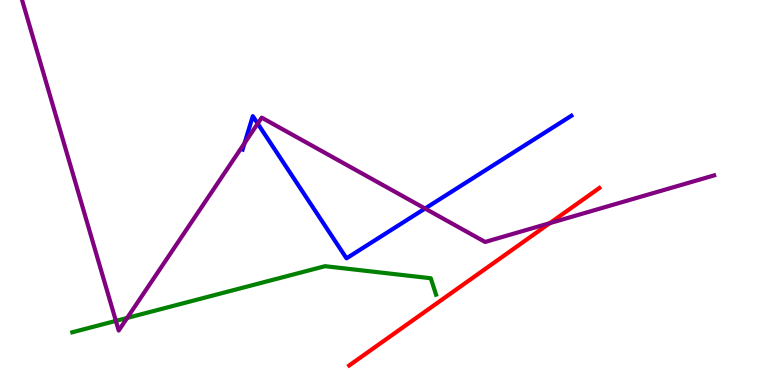[{'lines': ['blue', 'red'], 'intersections': []}, {'lines': ['green', 'red'], 'intersections': []}, {'lines': ['purple', 'red'], 'intersections': [{'x': 7.09, 'y': 4.2}]}, {'lines': ['blue', 'green'], 'intersections': []}, {'lines': ['blue', 'purple'], 'intersections': [{'x': 3.16, 'y': 6.28}, {'x': 3.33, 'y': 6.79}, {'x': 5.48, 'y': 4.58}]}, {'lines': ['green', 'purple'], 'intersections': [{'x': 1.5, 'y': 1.67}, {'x': 1.64, 'y': 1.74}]}]